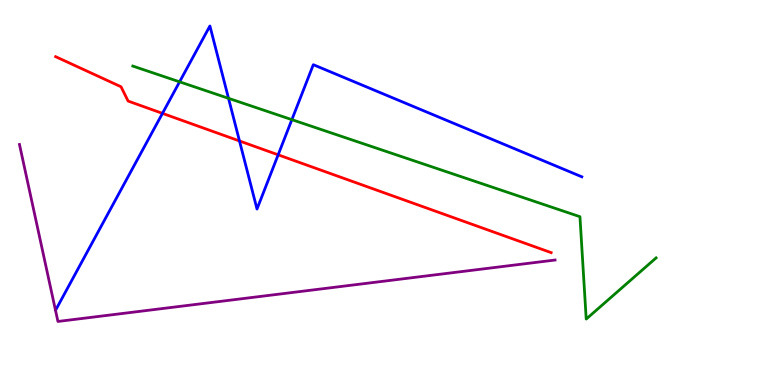[{'lines': ['blue', 'red'], 'intersections': [{'x': 2.1, 'y': 7.06}, {'x': 3.09, 'y': 6.34}, {'x': 3.59, 'y': 5.98}]}, {'lines': ['green', 'red'], 'intersections': []}, {'lines': ['purple', 'red'], 'intersections': []}, {'lines': ['blue', 'green'], 'intersections': [{'x': 2.32, 'y': 7.87}, {'x': 2.95, 'y': 7.45}, {'x': 3.77, 'y': 6.89}]}, {'lines': ['blue', 'purple'], 'intersections': []}, {'lines': ['green', 'purple'], 'intersections': []}]